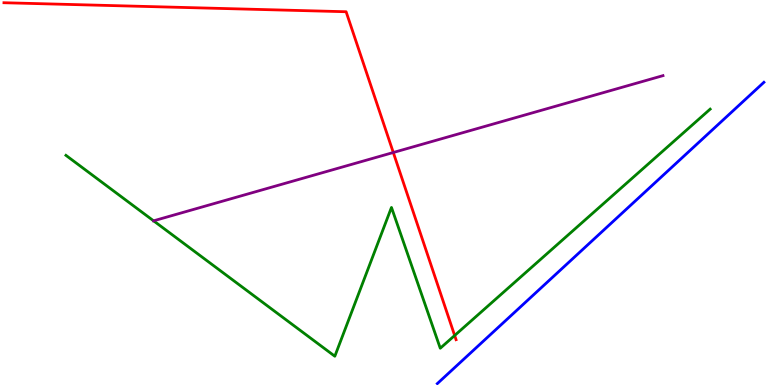[{'lines': ['blue', 'red'], 'intersections': []}, {'lines': ['green', 'red'], 'intersections': [{'x': 5.87, 'y': 1.29}]}, {'lines': ['purple', 'red'], 'intersections': [{'x': 5.07, 'y': 6.04}]}, {'lines': ['blue', 'green'], 'intersections': []}, {'lines': ['blue', 'purple'], 'intersections': []}, {'lines': ['green', 'purple'], 'intersections': []}]